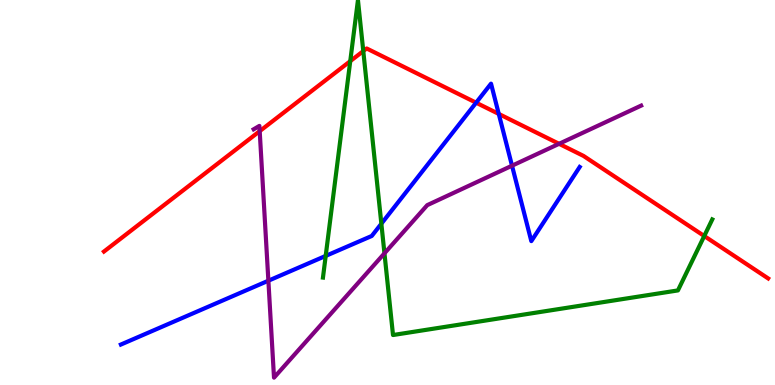[{'lines': ['blue', 'red'], 'intersections': [{'x': 6.14, 'y': 7.33}, {'x': 6.44, 'y': 7.04}]}, {'lines': ['green', 'red'], 'intersections': [{'x': 4.52, 'y': 8.41}, {'x': 4.69, 'y': 8.67}, {'x': 9.09, 'y': 3.87}]}, {'lines': ['purple', 'red'], 'intersections': [{'x': 3.35, 'y': 6.59}, {'x': 7.21, 'y': 6.26}]}, {'lines': ['blue', 'green'], 'intersections': [{'x': 4.2, 'y': 3.35}, {'x': 4.92, 'y': 4.19}]}, {'lines': ['blue', 'purple'], 'intersections': [{'x': 3.46, 'y': 2.71}, {'x': 6.61, 'y': 5.7}]}, {'lines': ['green', 'purple'], 'intersections': [{'x': 4.96, 'y': 3.42}]}]